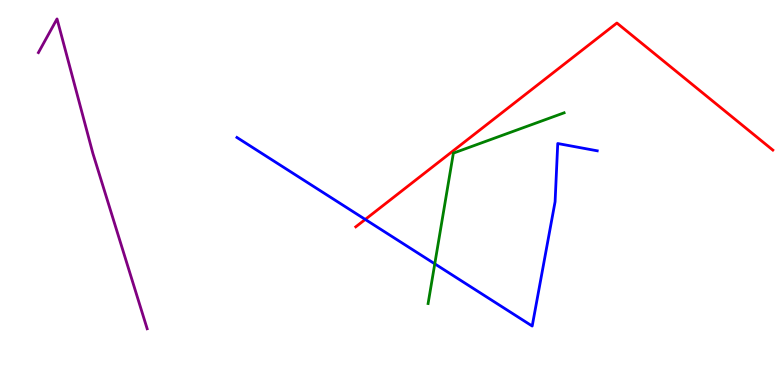[{'lines': ['blue', 'red'], 'intersections': [{'x': 4.71, 'y': 4.3}]}, {'lines': ['green', 'red'], 'intersections': []}, {'lines': ['purple', 'red'], 'intersections': []}, {'lines': ['blue', 'green'], 'intersections': [{'x': 5.61, 'y': 3.15}]}, {'lines': ['blue', 'purple'], 'intersections': []}, {'lines': ['green', 'purple'], 'intersections': []}]